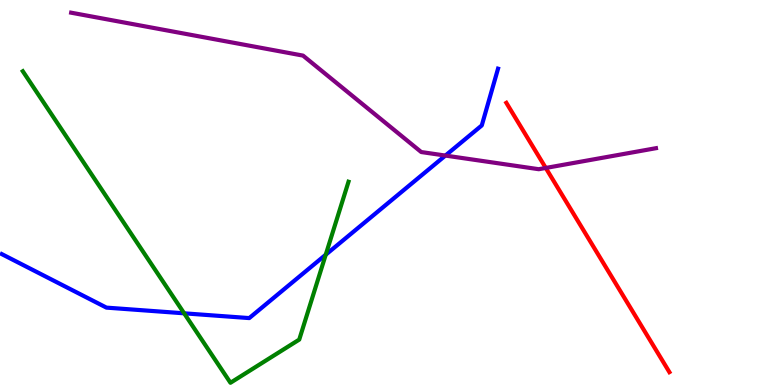[{'lines': ['blue', 'red'], 'intersections': []}, {'lines': ['green', 'red'], 'intersections': []}, {'lines': ['purple', 'red'], 'intersections': [{'x': 7.04, 'y': 5.64}]}, {'lines': ['blue', 'green'], 'intersections': [{'x': 2.38, 'y': 1.86}, {'x': 4.2, 'y': 3.38}]}, {'lines': ['blue', 'purple'], 'intersections': [{'x': 5.75, 'y': 5.96}]}, {'lines': ['green', 'purple'], 'intersections': []}]